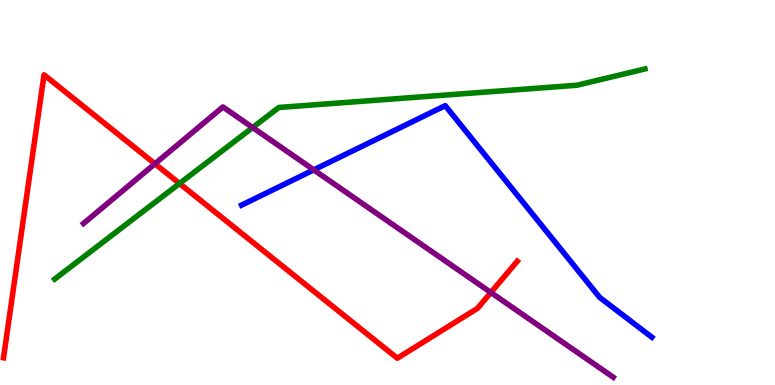[{'lines': ['blue', 'red'], 'intersections': []}, {'lines': ['green', 'red'], 'intersections': [{'x': 2.32, 'y': 5.23}]}, {'lines': ['purple', 'red'], 'intersections': [{'x': 2.0, 'y': 5.75}, {'x': 6.33, 'y': 2.4}]}, {'lines': ['blue', 'green'], 'intersections': []}, {'lines': ['blue', 'purple'], 'intersections': [{'x': 4.05, 'y': 5.59}]}, {'lines': ['green', 'purple'], 'intersections': [{'x': 3.26, 'y': 6.69}]}]